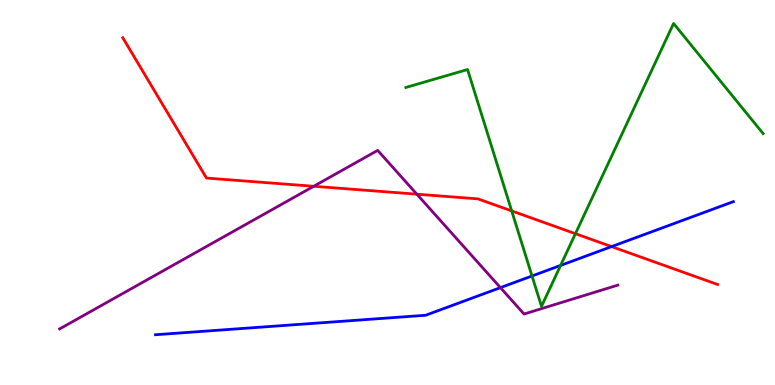[{'lines': ['blue', 'red'], 'intersections': [{'x': 7.89, 'y': 3.59}]}, {'lines': ['green', 'red'], 'intersections': [{'x': 6.6, 'y': 4.52}, {'x': 7.42, 'y': 3.93}]}, {'lines': ['purple', 'red'], 'intersections': [{'x': 4.05, 'y': 5.16}, {'x': 5.38, 'y': 4.96}]}, {'lines': ['blue', 'green'], 'intersections': [{'x': 6.86, 'y': 2.83}, {'x': 7.23, 'y': 3.11}]}, {'lines': ['blue', 'purple'], 'intersections': [{'x': 6.46, 'y': 2.53}]}, {'lines': ['green', 'purple'], 'intersections': []}]